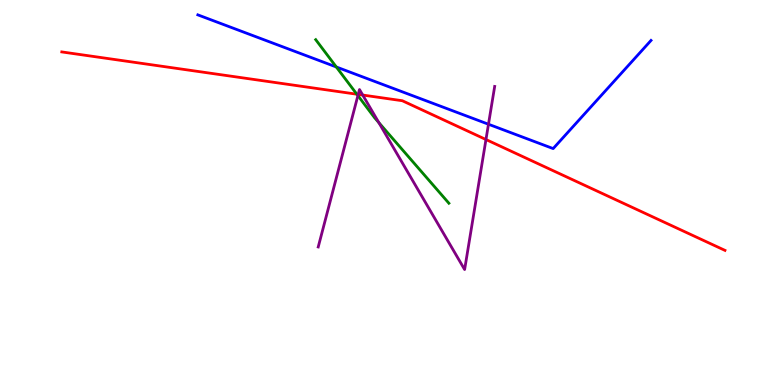[{'lines': ['blue', 'red'], 'intersections': []}, {'lines': ['green', 'red'], 'intersections': [{'x': 4.6, 'y': 7.55}]}, {'lines': ['purple', 'red'], 'intersections': [{'x': 4.62, 'y': 7.55}, {'x': 4.68, 'y': 7.53}, {'x': 6.27, 'y': 6.38}]}, {'lines': ['blue', 'green'], 'intersections': [{'x': 4.34, 'y': 8.26}]}, {'lines': ['blue', 'purple'], 'intersections': [{'x': 6.3, 'y': 6.77}]}, {'lines': ['green', 'purple'], 'intersections': [{'x': 4.62, 'y': 7.52}, {'x': 4.89, 'y': 6.82}]}]